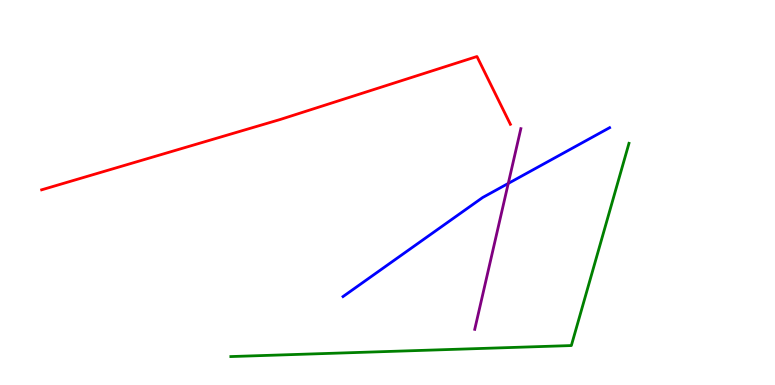[{'lines': ['blue', 'red'], 'intersections': []}, {'lines': ['green', 'red'], 'intersections': []}, {'lines': ['purple', 'red'], 'intersections': []}, {'lines': ['blue', 'green'], 'intersections': []}, {'lines': ['blue', 'purple'], 'intersections': [{'x': 6.56, 'y': 5.24}]}, {'lines': ['green', 'purple'], 'intersections': []}]